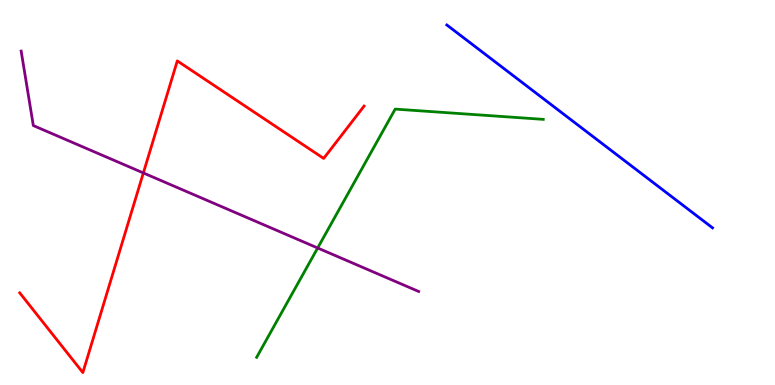[{'lines': ['blue', 'red'], 'intersections': []}, {'lines': ['green', 'red'], 'intersections': []}, {'lines': ['purple', 'red'], 'intersections': [{'x': 1.85, 'y': 5.51}]}, {'lines': ['blue', 'green'], 'intersections': []}, {'lines': ['blue', 'purple'], 'intersections': []}, {'lines': ['green', 'purple'], 'intersections': [{'x': 4.1, 'y': 3.56}]}]